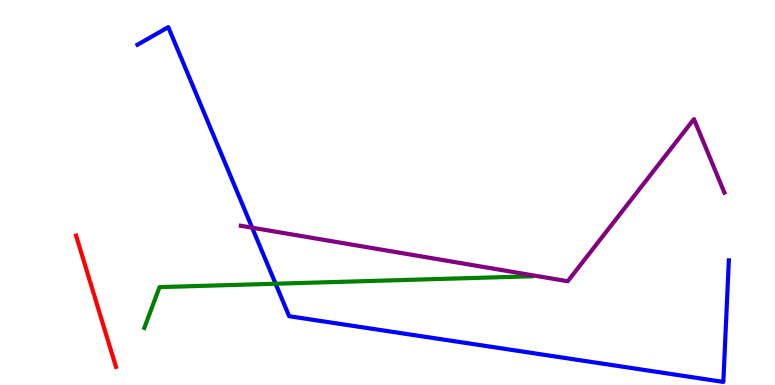[{'lines': ['blue', 'red'], 'intersections': []}, {'lines': ['green', 'red'], 'intersections': []}, {'lines': ['purple', 'red'], 'intersections': []}, {'lines': ['blue', 'green'], 'intersections': [{'x': 3.56, 'y': 2.63}]}, {'lines': ['blue', 'purple'], 'intersections': [{'x': 3.25, 'y': 4.09}]}, {'lines': ['green', 'purple'], 'intersections': []}]